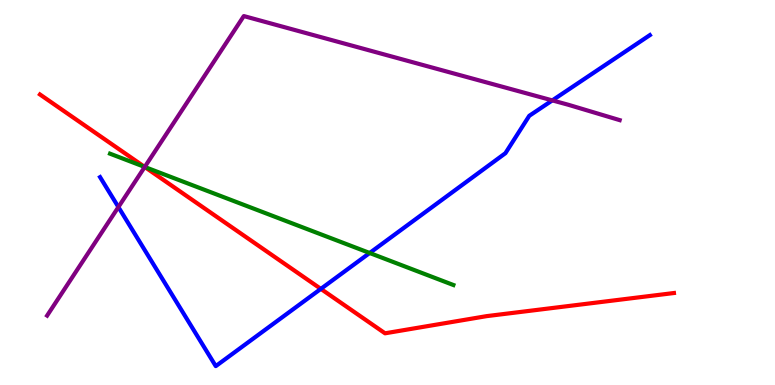[{'lines': ['blue', 'red'], 'intersections': [{'x': 4.14, 'y': 2.5}]}, {'lines': ['green', 'red'], 'intersections': [{'x': 1.87, 'y': 5.66}]}, {'lines': ['purple', 'red'], 'intersections': [{'x': 1.87, 'y': 5.66}]}, {'lines': ['blue', 'green'], 'intersections': [{'x': 4.77, 'y': 3.43}]}, {'lines': ['blue', 'purple'], 'intersections': [{'x': 1.53, 'y': 4.62}, {'x': 7.13, 'y': 7.39}]}, {'lines': ['green', 'purple'], 'intersections': [{'x': 1.87, 'y': 5.66}]}]